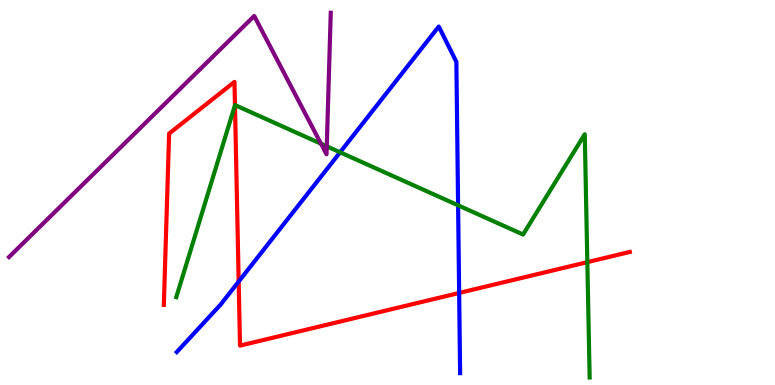[{'lines': ['blue', 'red'], 'intersections': [{'x': 3.08, 'y': 2.69}, {'x': 5.92, 'y': 2.39}]}, {'lines': ['green', 'red'], 'intersections': [{'x': 3.03, 'y': 7.27}, {'x': 7.58, 'y': 3.19}]}, {'lines': ['purple', 'red'], 'intersections': []}, {'lines': ['blue', 'green'], 'intersections': [{'x': 4.39, 'y': 6.04}, {'x': 5.91, 'y': 4.67}]}, {'lines': ['blue', 'purple'], 'intersections': []}, {'lines': ['green', 'purple'], 'intersections': [{'x': 4.14, 'y': 6.27}, {'x': 4.22, 'y': 6.2}]}]